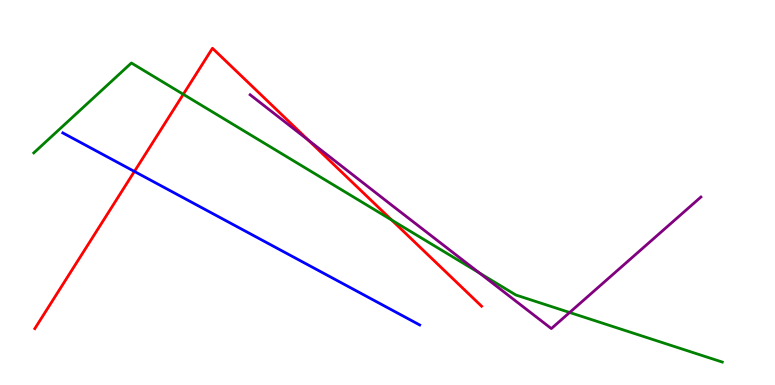[{'lines': ['blue', 'red'], 'intersections': [{'x': 1.73, 'y': 5.55}]}, {'lines': ['green', 'red'], 'intersections': [{'x': 2.37, 'y': 7.55}, {'x': 5.05, 'y': 4.28}]}, {'lines': ['purple', 'red'], 'intersections': [{'x': 3.98, 'y': 6.36}]}, {'lines': ['blue', 'green'], 'intersections': []}, {'lines': ['blue', 'purple'], 'intersections': []}, {'lines': ['green', 'purple'], 'intersections': [{'x': 6.19, 'y': 2.91}, {'x': 7.35, 'y': 1.88}]}]